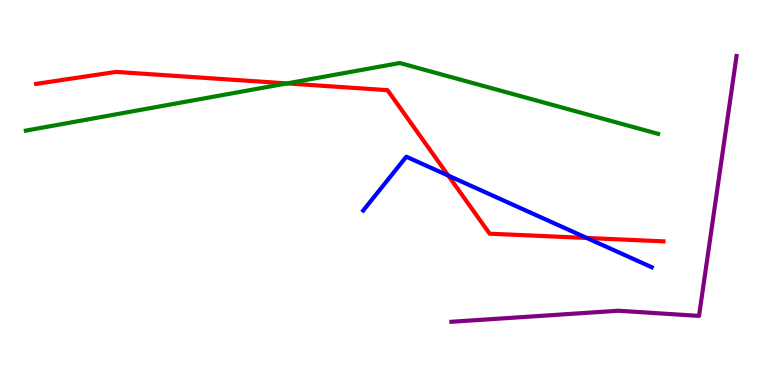[{'lines': ['blue', 'red'], 'intersections': [{'x': 5.78, 'y': 5.44}, {'x': 7.57, 'y': 3.82}]}, {'lines': ['green', 'red'], 'intersections': [{'x': 3.7, 'y': 7.83}]}, {'lines': ['purple', 'red'], 'intersections': []}, {'lines': ['blue', 'green'], 'intersections': []}, {'lines': ['blue', 'purple'], 'intersections': []}, {'lines': ['green', 'purple'], 'intersections': []}]